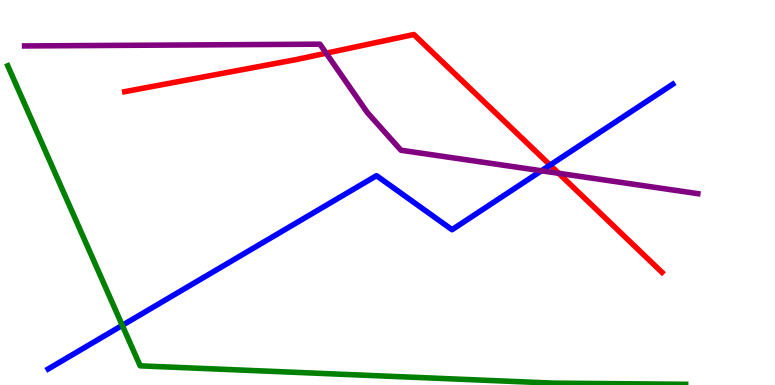[{'lines': ['blue', 'red'], 'intersections': [{'x': 7.1, 'y': 5.71}]}, {'lines': ['green', 'red'], 'intersections': []}, {'lines': ['purple', 'red'], 'intersections': [{'x': 4.21, 'y': 8.62}, {'x': 7.21, 'y': 5.5}]}, {'lines': ['blue', 'green'], 'intersections': [{'x': 1.58, 'y': 1.55}]}, {'lines': ['blue', 'purple'], 'intersections': [{'x': 6.99, 'y': 5.56}]}, {'lines': ['green', 'purple'], 'intersections': []}]